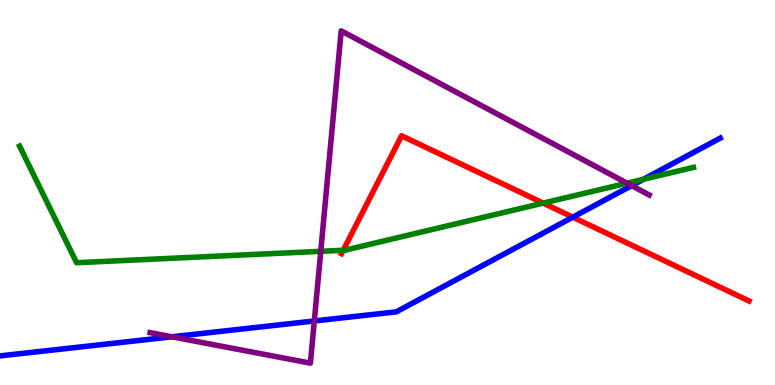[{'lines': ['blue', 'red'], 'intersections': [{'x': 7.39, 'y': 4.36}]}, {'lines': ['green', 'red'], 'intersections': [{'x': 4.43, 'y': 3.5}, {'x': 7.01, 'y': 4.72}]}, {'lines': ['purple', 'red'], 'intersections': []}, {'lines': ['blue', 'green'], 'intersections': [{'x': 8.3, 'y': 5.34}]}, {'lines': ['blue', 'purple'], 'intersections': [{'x': 2.22, 'y': 1.25}, {'x': 4.06, 'y': 1.66}, {'x': 8.15, 'y': 5.18}]}, {'lines': ['green', 'purple'], 'intersections': [{'x': 4.14, 'y': 3.47}, {'x': 8.09, 'y': 5.24}]}]